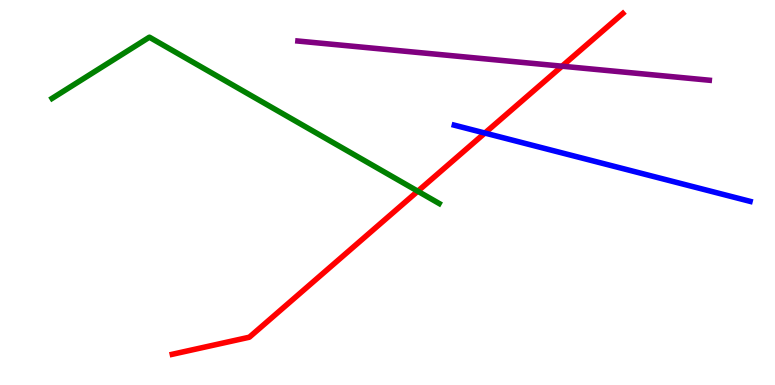[{'lines': ['blue', 'red'], 'intersections': [{'x': 6.26, 'y': 6.54}]}, {'lines': ['green', 'red'], 'intersections': [{'x': 5.39, 'y': 5.03}]}, {'lines': ['purple', 'red'], 'intersections': [{'x': 7.25, 'y': 8.28}]}, {'lines': ['blue', 'green'], 'intersections': []}, {'lines': ['blue', 'purple'], 'intersections': []}, {'lines': ['green', 'purple'], 'intersections': []}]